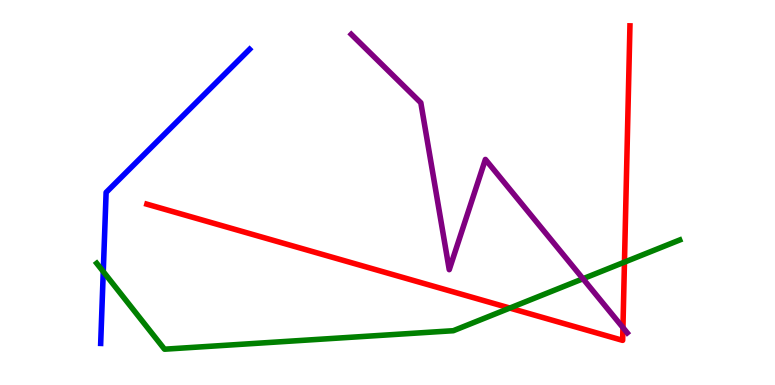[{'lines': ['blue', 'red'], 'intersections': []}, {'lines': ['green', 'red'], 'intersections': [{'x': 6.58, 'y': 2.0}, {'x': 8.06, 'y': 3.19}]}, {'lines': ['purple', 'red'], 'intersections': [{'x': 8.04, 'y': 1.49}]}, {'lines': ['blue', 'green'], 'intersections': [{'x': 1.33, 'y': 2.95}]}, {'lines': ['blue', 'purple'], 'intersections': []}, {'lines': ['green', 'purple'], 'intersections': [{'x': 7.52, 'y': 2.76}]}]